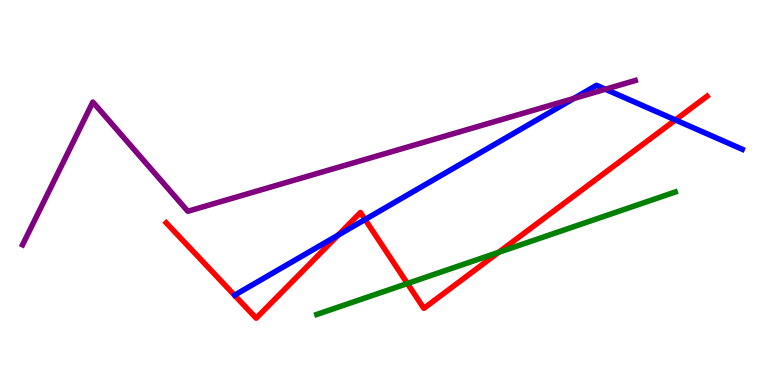[{'lines': ['blue', 'red'], 'intersections': [{'x': 4.36, 'y': 3.89}, {'x': 4.71, 'y': 4.3}, {'x': 8.72, 'y': 6.88}]}, {'lines': ['green', 'red'], 'intersections': [{'x': 5.26, 'y': 2.64}, {'x': 6.43, 'y': 3.45}]}, {'lines': ['purple', 'red'], 'intersections': []}, {'lines': ['blue', 'green'], 'intersections': []}, {'lines': ['blue', 'purple'], 'intersections': [{'x': 7.41, 'y': 7.44}, {'x': 7.81, 'y': 7.68}]}, {'lines': ['green', 'purple'], 'intersections': []}]